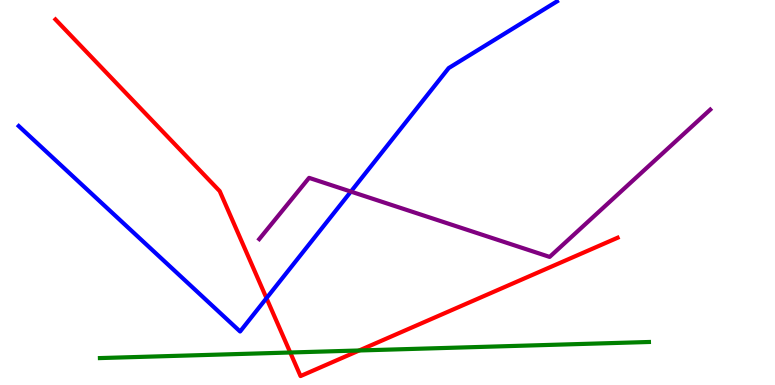[{'lines': ['blue', 'red'], 'intersections': [{'x': 3.44, 'y': 2.26}]}, {'lines': ['green', 'red'], 'intersections': [{'x': 3.75, 'y': 0.844}, {'x': 4.63, 'y': 0.897}]}, {'lines': ['purple', 'red'], 'intersections': []}, {'lines': ['blue', 'green'], 'intersections': []}, {'lines': ['blue', 'purple'], 'intersections': [{'x': 4.53, 'y': 5.02}]}, {'lines': ['green', 'purple'], 'intersections': []}]